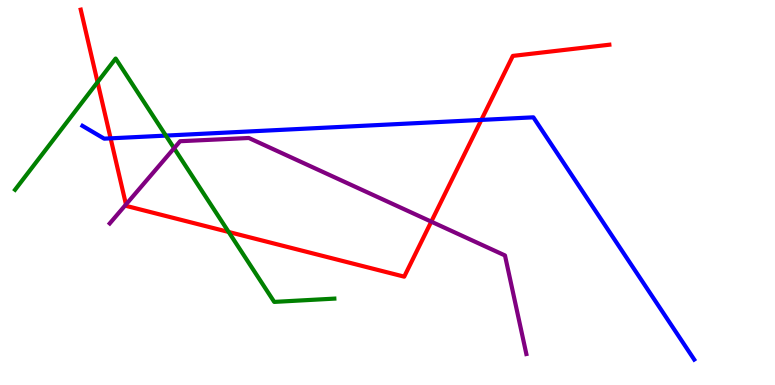[{'lines': ['blue', 'red'], 'intersections': [{'x': 1.43, 'y': 6.41}, {'x': 6.21, 'y': 6.89}]}, {'lines': ['green', 'red'], 'intersections': [{'x': 1.26, 'y': 7.87}, {'x': 2.95, 'y': 3.97}]}, {'lines': ['purple', 'red'], 'intersections': [{'x': 1.63, 'y': 4.69}, {'x': 5.56, 'y': 4.24}]}, {'lines': ['blue', 'green'], 'intersections': [{'x': 2.14, 'y': 6.48}]}, {'lines': ['blue', 'purple'], 'intersections': []}, {'lines': ['green', 'purple'], 'intersections': [{'x': 2.25, 'y': 6.15}]}]